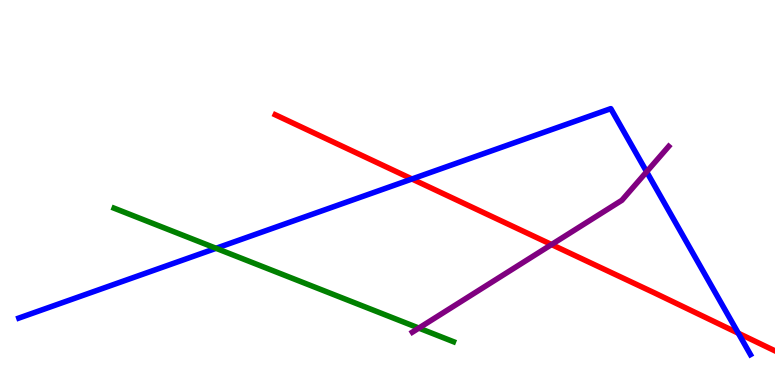[{'lines': ['blue', 'red'], 'intersections': [{'x': 5.32, 'y': 5.35}, {'x': 9.53, 'y': 1.35}]}, {'lines': ['green', 'red'], 'intersections': []}, {'lines': ['purple', 'red'], 'intersections': [{'x': 7.12, 'y': 3.65}]}, {'lines': ['blue', 'green'], 'intersections': [{'x': 2.79, 'y': 3.55}]}, {'lines': ['blue', 'purple'], 'intersections': [{'x': 8.34, 'y': 5.54}]}, {'lines': ['green', 'purple'], 'intersections': [{'x': 5.4, 'y': 1.48}]}]